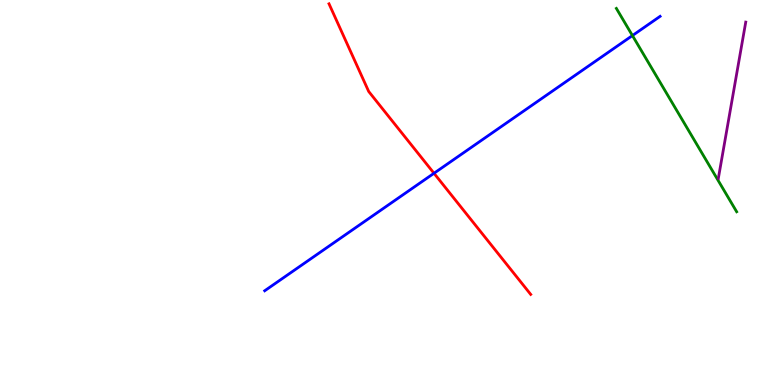[{'lines': ['blue', 'red'], 'intersections': [{'x': 5.6, 'y': 5.5}]}, {'lines': ['green', 'red'], 'intersections': []}, {'lines': ['purple', 'red'], 'intersections': []}, {'lines': ['blue', 'green'], 'intersections': [{'x': 8.16, 'y': 9.08}]}, {'lines': ['blue', 'purple'], 'intersections': []}, {'lines': ['green', 'purple'], 'intersections': []}]